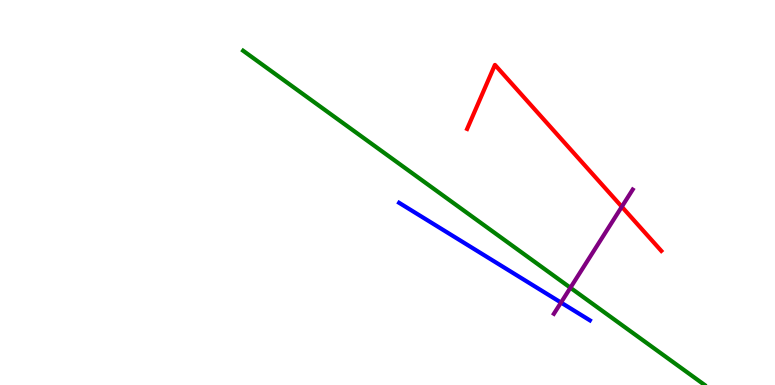[{'lines': ['blue', 'red'], 'intersections': []}, {'lines': ['green', 'red'], 'intersections': []}, {'lines': ['purple', 'red'], 'intersections': [{'x': 8.02, 'y': 4.63}]}, {'lines': ['blue', 'green'], 'intersections': []}, {'lines': ['blue', 'purple'], 'intersections': [{'x': 7.24, 'y': 2.14}]}, {'lines': ['green', 'purple'], 'intersections': [{'x': 7.36, 'y': 2.53}]}]